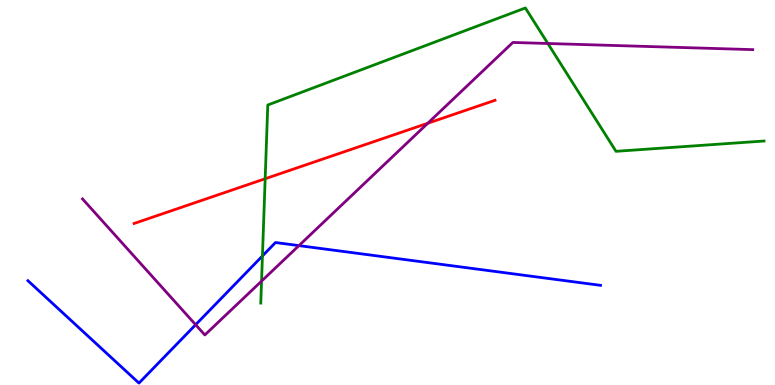[{'lines': ['blue', 'red'], 'intersections': []}, {'lines': ['green', 'red'], 'intersections': [{'x': 3.42, 'y': 5.36}]}, {'lines': ['purple', 'red'], 'intersections': [{'x': 5.52, 'y': 6.8}]}, {'lines': ['blue', 'green'], 'intersections': [{'x': 3.39, 'y': 3.35}]}, {'lines': ['blue', 'purple'], 'intersections': [{'x': 2.52, 'y': 1.57}, {'x': 3.86, 'y': 3.62}]}, {'lines': ['green', 'purple'], 'intersections': [{'x': 3.37, 'y': 2.7}, {'x': 7.07, 'y': 8.87}]}]